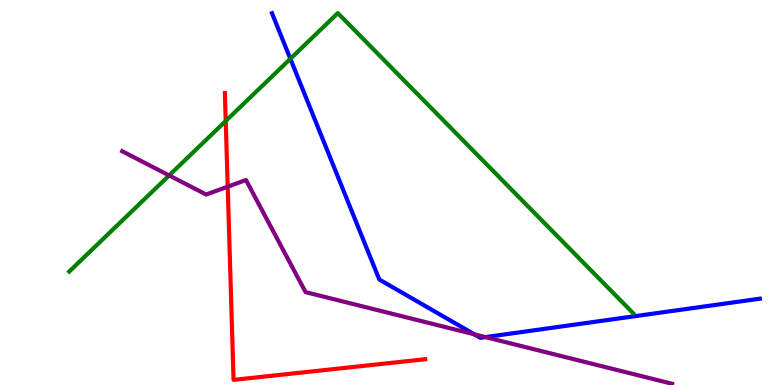[{'lines': ['blue', 'red'], 'intersections': []}, {'lines': ['green', 'red'], 'intersections': [{'x': 2.91, 'y': 6.86}]}, {'lines': ['purple', 'red'], 'intersections': [{'x': 2.94, 'y': 5.15}]}, {'lines': ['blue', 'green'], 'intersections': [{'x': 3.75, 'y': 8.47}]}, {'lines': ['blue', 'purple'], 'intersections': [{'x': 6.12, 'y': 1.32}, {'x': 6.26, 'y': 1.24}]}, {'lines': ['green', 'purple'], 'intersections': [{'x': 2.18, 'y': 5.44}]}]